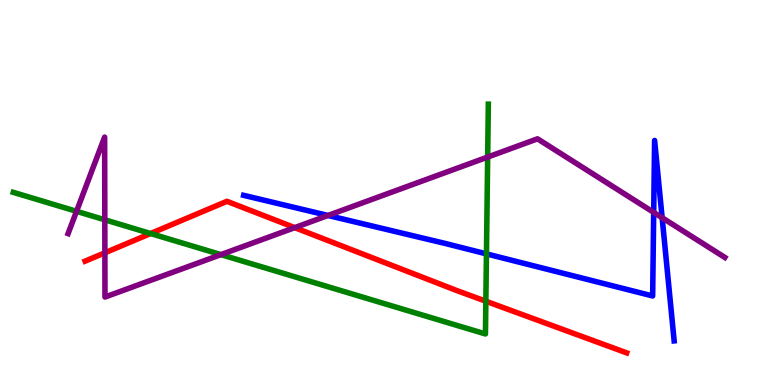[{'lines': ['blue', 'red'], 'intersections': []}, {'lines': ['green', 'red'], 'intersections': [{'x': 1.94, 'y': 3.93}, {'x': 6.27, 'y': 2.18}]}, {'lines': ['purple', 'red'], 'intersections': [{'x': 1.35, 'y': 3.43}, {'x': 3.8, 'y': 4.09}]}, {'lines': ['blue', 'green'], 'intersections': [{'x': 6.28, 'y': 3.41}]}, {'lines': ['blue', 'purple'], 'intersections': [{'x': 4.23, 'y': 4.4}, {'x': 8.43, 'y': 4.48}, {'x': 8.54, 'y': 4.34}]}, {'lines': ['green', 'purple'], 'intersections': [{'x': 0.988, 'y': 4.51}, {'x': 1.35, 'y': 4.29}, {'x': 2.85, 'y': 3.39}, {'x': 6.29, 'y': 5.92}]}]